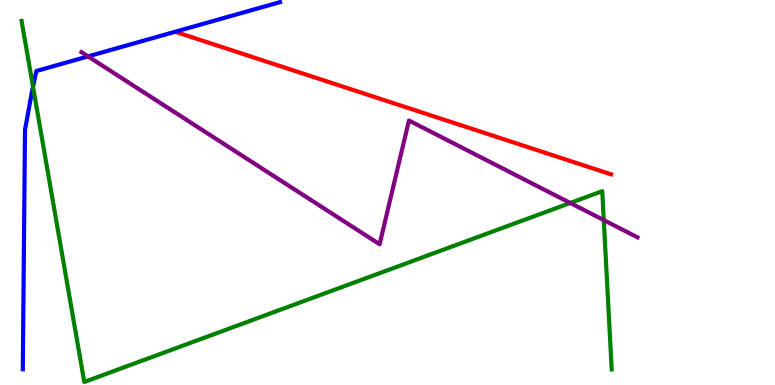[{'lines': ['blue', 'red'], 'intersections': []}, {'lines': ['green', 'red'], 'intersections': []}, {'lines': ['purple', 'red'], 'intersections': []}, {'lines': ['blue', 'green'], 'intersections': [{'x': 0.426, 'y': 7.75}]}, {'lines': ['blue', 'purple'], 'intersections': [{'x': 1.14, 'y': 8.54}]}, {'lines': ['green', 'purple'], 'intersections': [{'x': 7.36, 'y': 4.73}, {'x': 7.79, 'y': 4.28}]}]